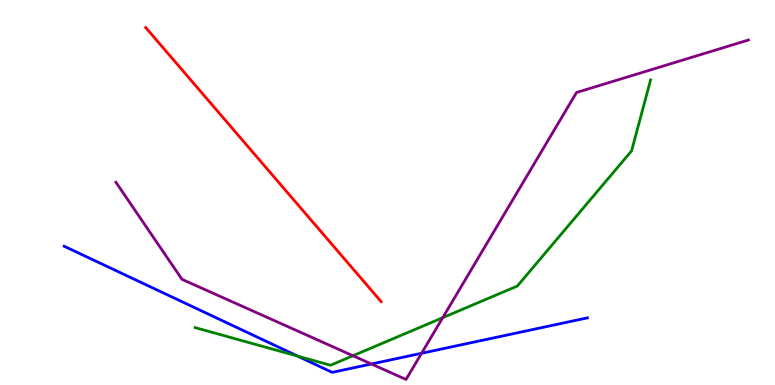[{'lines': ['blue', 'red'], 'intersections': []}, {'lines': ['green', 'red'], 'intersections': []}, {'lines': ['purple', 'red'], 'intersections': []}, {'lines': ['blue', 'green'], 'intersections': [{'x': 3.84, 'y': 0.751}]}, {'lines': ['blue', 'purple'], 'intersections': [{'x': 4.79, 'y': 0.546}, {'x': 5.44, 'y': 0.824}]}, {'lines': ['green', 'purple'], 'intersections': [{'x': 4.55, 'y': 0.76}, {'x': 5.71, 'y': 1.75}]}]